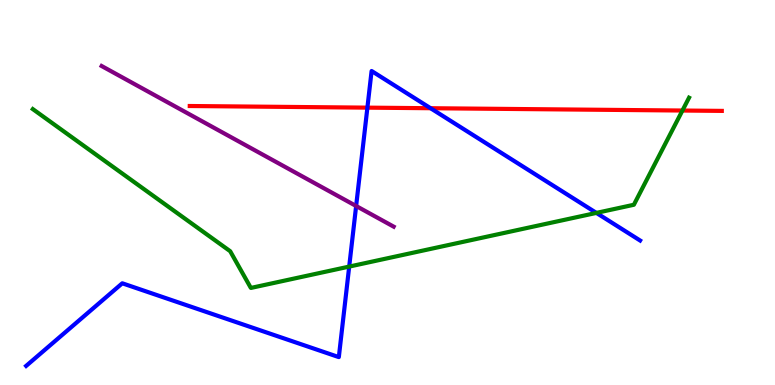[{'lines': ['blue', 'red'], 'intersections': [{'x': 4.74, 'y': 7.2}, {'x': 5.56, 'y': 7.19}]}, {'lines': ['green', 'red'], 'intersections': [{'x': 8.81, 'y': 7.13}]}, {'lines': ['purple', 'red'], 'intersections': []}, {'lines': ['blue', 'green'], 'intersections': [{'x': 4.51, 'y': 3.08}, {'x': 7.7, 'y': 4.47}]}, {'lines': ['blue', 'purple'], 'intersections': [{'x': 4.6, 'y': 4.65}]}, {'lines': ['green', 'purple'], 'intersections': []}]